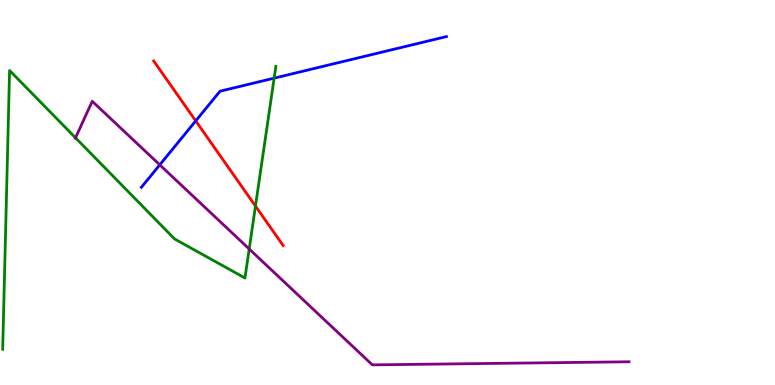[{'lines': ['blue', 'red'], 'intersections': [{'x': 2.53, 'y': 6.86}]}, {'lines': ['green', 'red'], 'intersections': [{'x': 3.3, 'y': 4.65}]}, {'lines': ['purple', 'red'], 'intersections': []}, {'lines': ['blue', 'green'], 'intersections': [{'x': 3.54, 'y': 7.97}]}, {'lines': ['blue', 'purple'], 'intersections': [{'x': 2.06, 'y': 5.72}]}, {'lines': ['green', 'purple'], 'intersections': [{'x': 0.975, 'y': 6.42}, {'x': 3.22, 'y': 3.53}]}]